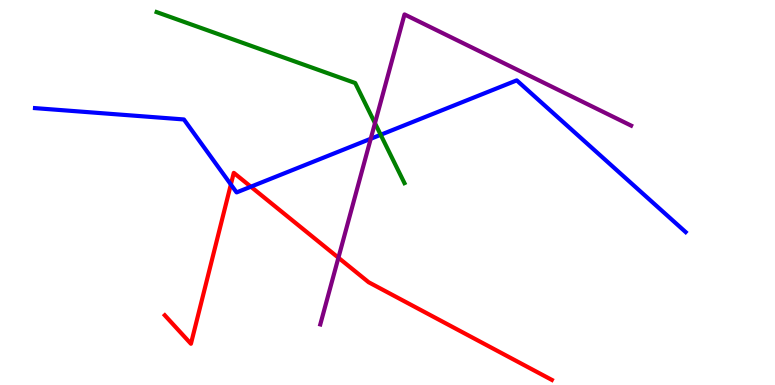[{'lines': ['blue', 'red'], 'intersections': [{'x': 2.98, 'y': 5.21}, {'x': 3.24, 'y': 5.15}]}, {'lines': ['green', 'red'], 'intersections': []}, {'lines': ['purple', 'red'], 'intersections': [{'x': 4.37, 'y': 3.31}]}, {'lines': ['blue', 'green'], 'intersections': [{'x': 4.91, 'y': 6.5}]}, {'lines': ['blue', 'purple'], 'intersections': [{'x': 4.78, 'y': 6.4}]}, {'lines': ['green', 'purple'], 'intersections': [{'x': 4.84, 'y': 6.8}]}]